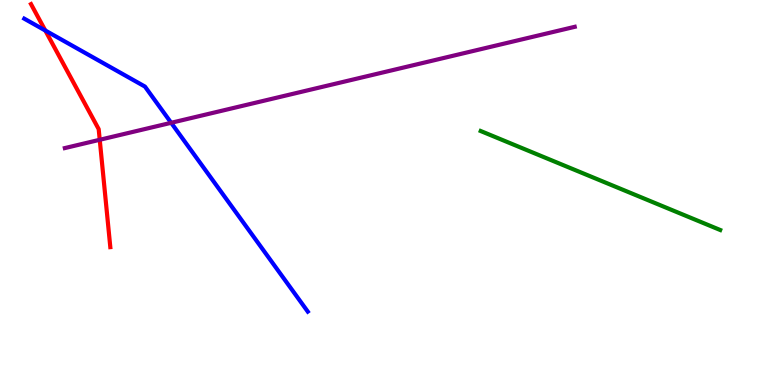[{'lines': ['blue', 'red'], 'intersections': [{'x': 0.584, 'y': 9.21}]}, {'lines': ['green', 'red'], 'intersections': []}, {'lines': ['purple', 'red'], 'intersections': [{'x': 1.29, 'y': 6.37}]}, {'lines': ['blue', 'green'], 'intersections': []}, {'lines': ['blue', 'purple'], 'intersections': [{'x': 2.21, 'y': 6.81}]}, {'lines': ['green', 'purple'], 'intersections': []}]